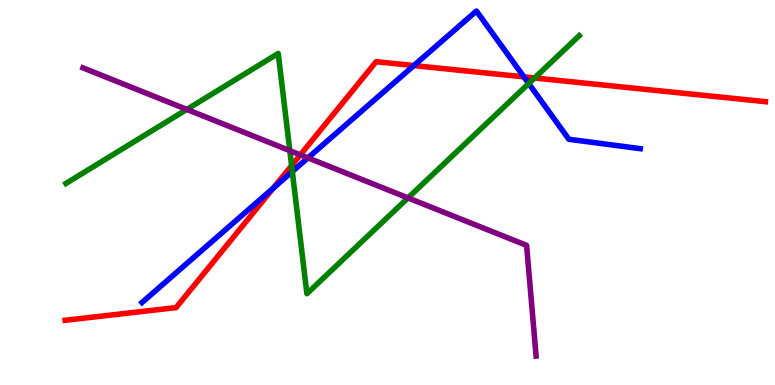[{'lines': ['blue', 'red'], 'intersections': [{'x': 3.53, 'y': 5.12}, {'x': 5.34, 'y': 8.3}, {'x': 6.76, 'y': 8.0}]}, {'lines': ['green', 'red'], 'intersections': [{'x': 3.76, 'y': 5.7}, {'x': 6.9, 'y': 7.97}]}, {'lines': ['purple', 'red'], 'intersections': [{'x': 3.88, 'y': 5.98}]}, {'lines': ['blue', 'green'], 'intersections': [{'x': 3.77, 'y': 5.55}, {'x': 6.82, 'y': 7.83}]}, {'lines': ['blue', 'purple'], 'intersections': [{'x': 3.97, 'y': 5.9}]}, {'lines': ['green', 'purple'], 'intersections': [{'x': 2.41, 'y': 7.16}, {'x': 3.74, 'y': 6.09}, {'x': 5.26, 'y': 4.86}]}]